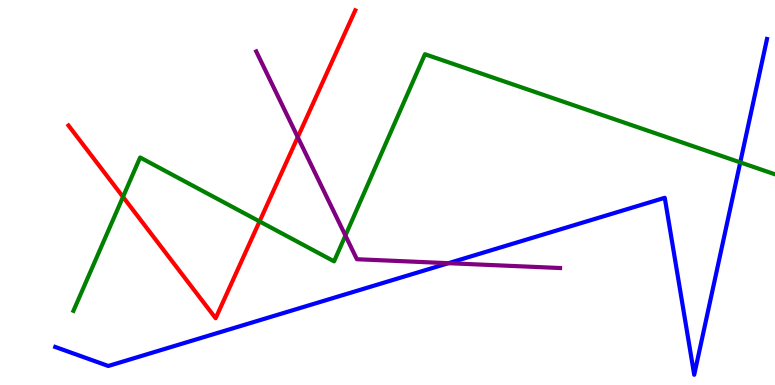[{'lines': ['blue', 'red'], 'intersections': []}, {'lines': ['green', 'red'], 'intersections': [{'x': 1.59, 'y': 4.89}, {'x': 3.35, 'y': 4.25}]}, {'lines': ['purple', 'red'], 'intersections': [{'x': 3.84, 'y': 6.44}]}, {'lines': ['blue', 'green'], 'intersections': [{'x': 9.55, 'y': 5.78}]}, {'lines': ['blue', 'purple'], 'intersections': [{'x': 5.79, 'y': 3.16}]}, {'lines': ['green', 'purple'], 'intersections': [{'x': 4.46, 'y': 3.88}]}]